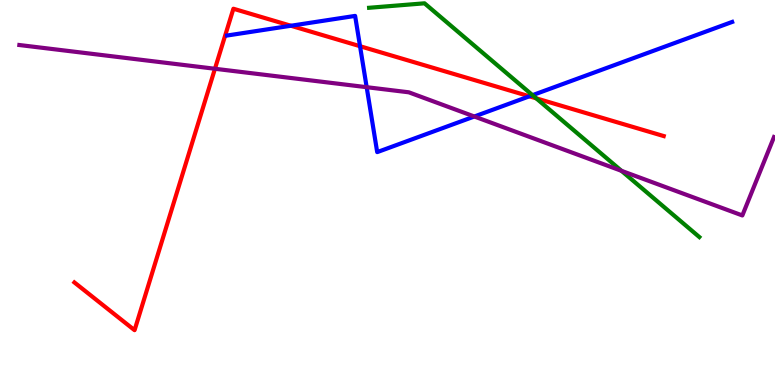[{'lines': ['blue', 'red'], 'intersections': [{'x': 3.75, 'y': 9.33}, {'x': 4.65, 'y': 8.8}, {'x': 6.83, 'y': 7.5}]}, {'lines': ['green', 'red'], 'intersections': [{'x': 6.92, 'y': 7.45}]}, {'lines': ['purple', 'red'], 'intersections': [{'x': 2.77, 'y': 8.21}]}, {'lines': ['blue', 'green'], 'intersections': [{'x': 6.87, 'y': 7.53}]}, {'lines': ['blue', 'purple'], 'intersections': [{'x': 4.73, 'y': 7.74}, {'x': 6.12, 'y': 6.97}]}, {'lines': ['green', 'purple'], 'intersections': [{'x': 8.02, 'y': 5.56}]}]